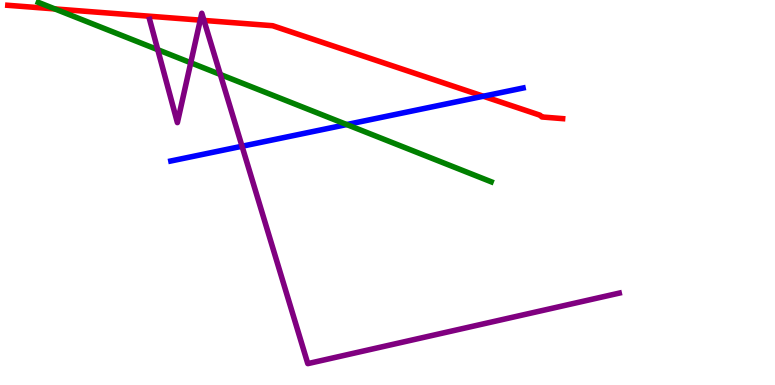[{'lines': ['blue', 'red'], 'intersections': [{'x': 6.24, 'y': 7.5}]}, {'lines': ['green', 'red'], 'intersections': [{'x': 0.708, 'y': 9.77}]}, {'lines': ['purple', 'red'], 'intersections': [{'x': 2.58, 'y': 9.48}, {'x': 2.63, 'y': 9.47}]}, {'lines': ['blue', 'green'], 'intersections': [{'x': 4.47, 'y': 6.76}]}, {'lines': ['blue', 'purple'], 'intersections': [{'x': 3.12, 'y': 6.2}]}, {'lines': ['green', 'purple'], 'intersections': [{'x': 2.04, 'y': 8.71}, {'x': 2.46, 'y': 8.37}, {'x': 2.84, 'y': 8.07}]}]